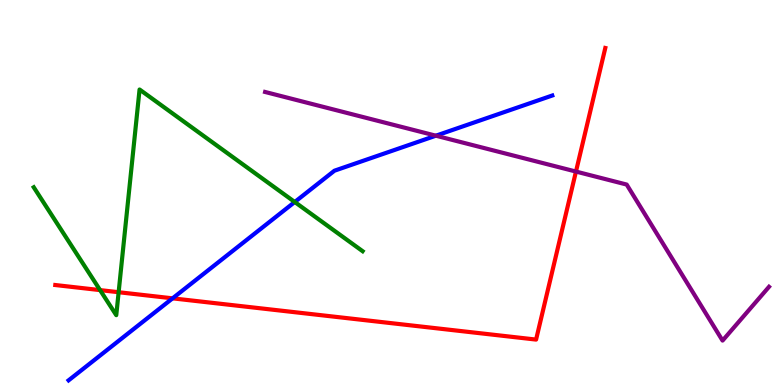[{'lines': ['blue', 'red'], 'intersections': [{'x': 2.23, 'y': 2.25}]}, {'lines': ['green', 'red'], 'intersections': [{'x': 1.29, 'y': 2.46}, {'x': 1.53, 'y': 2.41}]}, {'lines': ['purple', 'red'], 'intersections': [{'x': 7.43, 'y': 5.54}]}, {'lines': ['blue', 'green'], 'intersections': [{'x': 3.8, 'y': 4.75}]}, {'lines': ['blue', 'purple'], 'intersections': [{'x': 5.62, 'y': 6.48}]}, {'lines': ['green', 'purple'], 'intersections': []}]